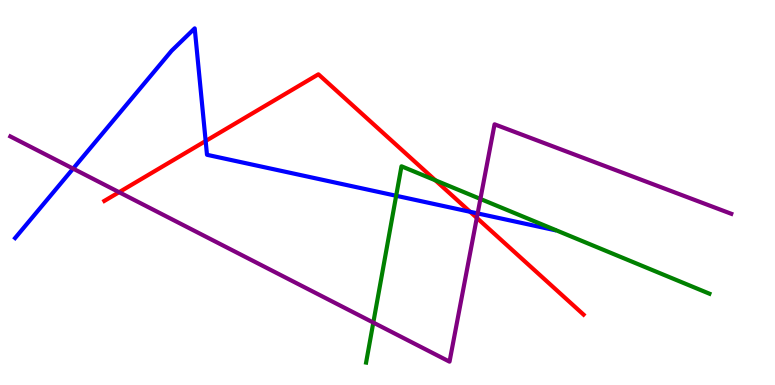[{'lines': ['blue', 'red'], 'intersections': [{'x': 2.65, 'y': 6.34}, {'x': 6.07, 'y': 4.5}]}, {'lines': ['green', 'red'], 'intersections': [{'x': 5.62, 'y': 5.32}]}, {'lines': ['purple', 'red'], 'intersections': [{'x': 1.54, 'y': 5.01}, {'x': 6.15, 'y': 4.34}]}, {'lines': ['blue', 'green'], 'intersections': [{'x': 5.11, 'y': 4.92}]}, {'lines': ['blue', 'purple'], 'intersections': [{'x': 0.943, 'y': 5.62}, {'x': 6.16, 'y': 4.46}]}, {'lines': ['green', 'purple'], 'intersections': [{'x': 4.82, 'y': 1.62}, {'x': 6.2, 'y': 4.83}]}]